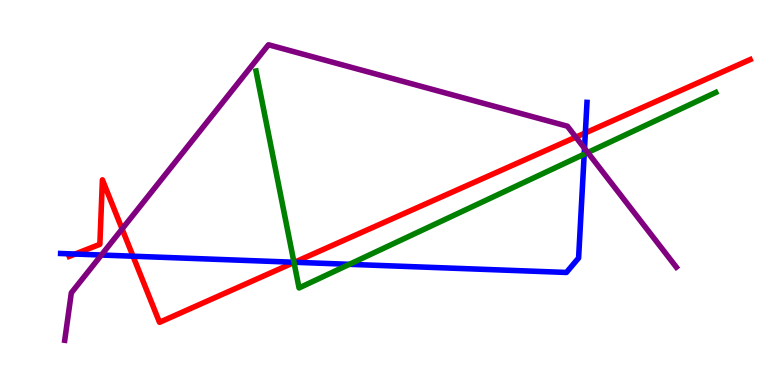[{'lines': ['blue', 'red'], 'intersections': [{'x': 0.97, 'y': 3.4}, {'x': 1.72, 'y': 3.35}, {'x': 3.8, 'y': 3.19}, {'x': 7.55, 'y': 6.55}]}, {'lines': ['green', 'red'], 'intersections': [{'x': 3.79, 'y': 3.18}]}, {'lines': ['purple', 'red'], 'intersections': [{'x': 1.58, 'y': 4.05}, {'x': 7.43, 'y': 6.44}]}, {'lines': ['blue', 'green'], 'intersections': [{'x': 3.79, 'y': 3.19}, {'x': 4.51, 'y': 3.13}, {'x': 7.54, 'y': 6.0}]}, {'lines': ['blue', 'purple'], 'intersections': [{'x': 1.31, 'y': 3.38}, {'x': 7.54, 'y': 6.15}]}, {'lines': ['green', 'purple'], 'intersections': [{'x': 7.58, 'y': 6.04}]}]